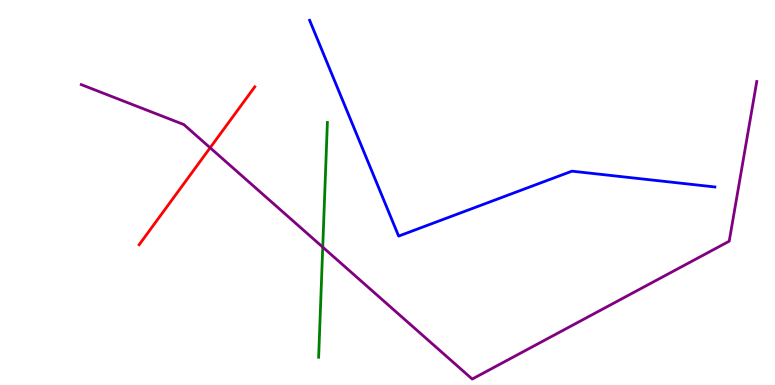[{'lines': ['blue', 'red'], 'intersections': []}, {'lines': ['green', 'red'], 'intersections': []}, {'lines': ['purple', 'red'], 'intersections': [{'x': 2.71, 'y': 6.16}]}, {'lines': ['blue', 'green'], 'intersections': []}, {'lines': ['blue', 'purple'], 'intersections': []}, {'lines': ['green', 'purple'], 'intersections': [{'x': 4.16, 'y': 3.58}]}]